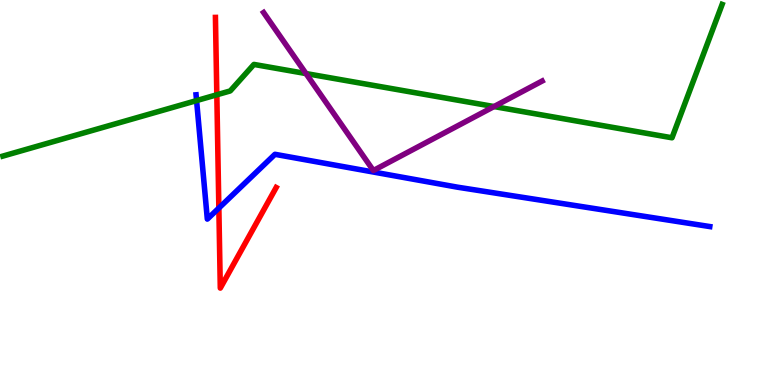[{'lines': ['blue', 'red'], 'intersections': [{'x': 2.82, 'y': 4.6}]}, {'lines': ['green', 'red'], 'intersections': [{'x': 2.8, 'y': 7.54}]}, {'lines': ['purple', 'red'], 'intersections': []}, {'lines': ['blue', 'green'], 'intersections': [{'x': 2.54, 'y': 7.39}]}, {'lines': ['blue', 'purple'], 'intersections': []}, {'lines': ['green', 'purple'], 'intersections': [{'x': 3.95, 'y': 8.09}, {'x': 6.37, 'y': 7.23}]}]